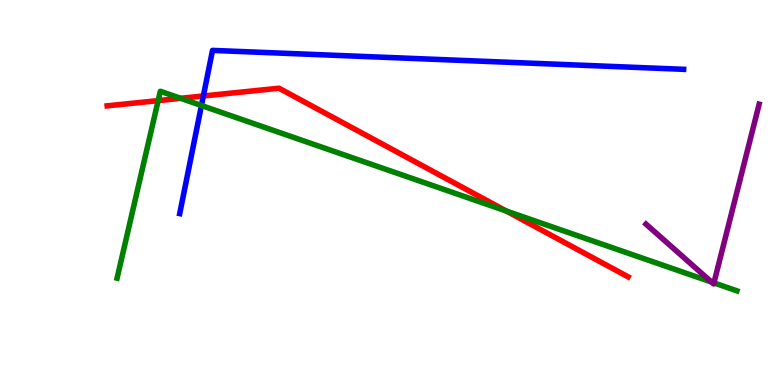[{'lines': ['blue', 'red'], 'intersections': [{'x': 2.62, 'y': 7.51}]}, {'lines': ['green', 'red'], 'intersections': [{'x': 2.04, 'y': 7.39}, {'x': 2.33, 'y': 7.45}, {'x': 6.53, 'y': 4.52}]}, {'lines': ['purple', 'red'], 'intersections': []}, {'lines': ['blue', 'green'], 'intersections': [{'x': 2.6, 'y': 7.26}]}, {'lines': ['blue', 'purple'], 'intersections': []}, {'lines': ['green', 'purple'], 'intersections': [{'x': 9.18, 'y': 2.67}, {'x': 9.21, 'y': 2.65}]}]